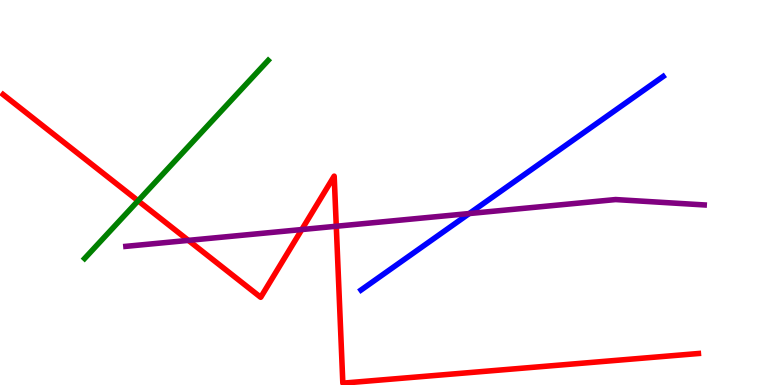[{'lines': ['blue', 'red'], 'intersections': []}, {'lines': ['green', 'red'], 'intersections': [{'x': 1.78, 'y': 4.78}]}, {'lines': ['purple', 'red'], 'intersections': [{'x': 2.43, 'y': 3.76}, {'x': 3.89, 'y': 4.04}, {'x': 4.34, 'y': 4.12}]}, {'lines': ['blue', 'green'], 'intersections': []}, {'lines': ['blue', 'purple'], 'intersections': [{'x': 6.05, 'y': 4.45}]}, {'lines': ['green', 'purple'], 'intersections': []}]